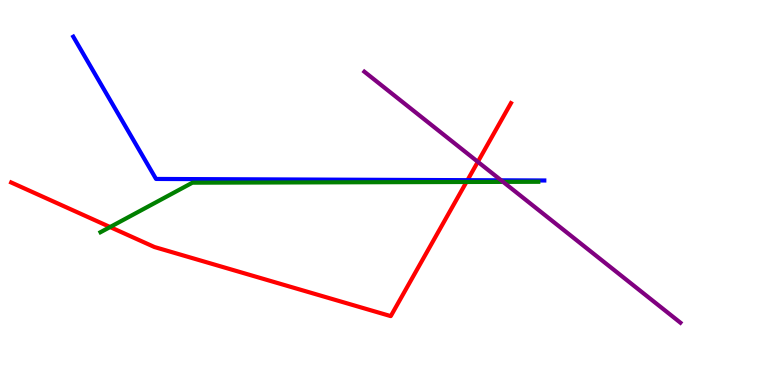[{'lines': ['blue', 'red'], 'intersections': [{'x': 6.03, 'y': 5.32}]}, {'lines': ['green', 'red'], 'intersections': [{'x': 1.42, 'y': 4.1}, {'x': 6.02, 'y': 5.27}]}, {'lines': ['purple', 'red'], 'intersections': [{'x': 6.17, 'y': 5.8}]}, {'lines': ['blue', 'green'], 'intersections': []}, {'lines': ['blue', 'purple'], 'intersections': [{'x': 6.47, 'y': 5.32}]}, {'lines': ['green', 'purple'], 'intersections': [{'x': 6.49, 'y': 5.28}]}]